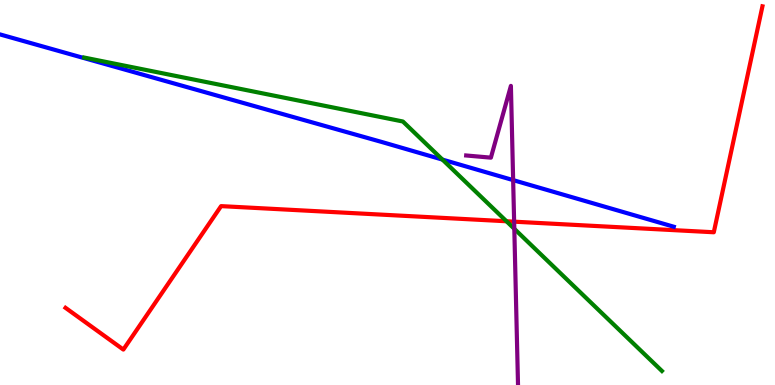[{'lines': ['blue', 'red'], 'intersections': []}, {'lines': ['green', 'red'], 'intersections': [{'x': 6.54, 'y': 4.25}]}, {'lines': ['purple', 'red'], 'intersections': [{'x': 6.63, 'y': 4.24}]}, {'lines': ['blue', 'green'], 'intersections': [{'x': 5.71, 'y': 5.85}]}, {'lines': ['blue', 'purple'], 'intersections': [{'x': 6.62, 'y': 5.32}]}, {'lines': ['green', 'purple'], 'intersections': [{'x': 6.64, 'y': 4.06}]}]